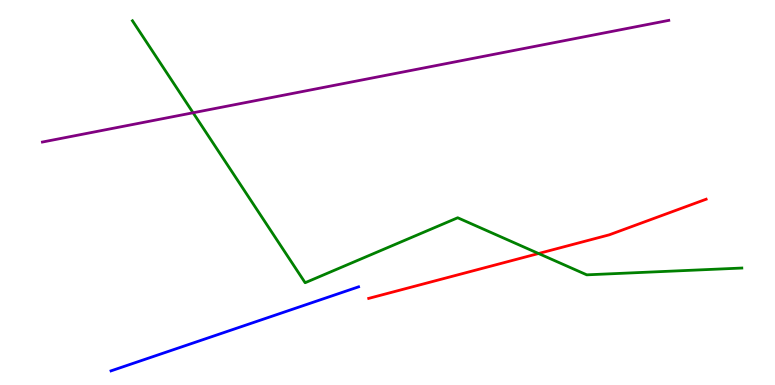[{'lines': ['blue', 'red'], 'intersections': []}, {'lines': ['green', 'red'], 'intersections': [{'x': 6.95, 'y': 3.42}]}, {'lines': ['purple', 'red'], 'intersections': []}, {'lines': ['blue', 'green'], 'intersections': []}, {'lines': ['blue', 'purple'], 'intersections': []}, {'lines': ['green', 'purple'], 'intersections': [{'x': 2.49, 'y': 7.07}]}]